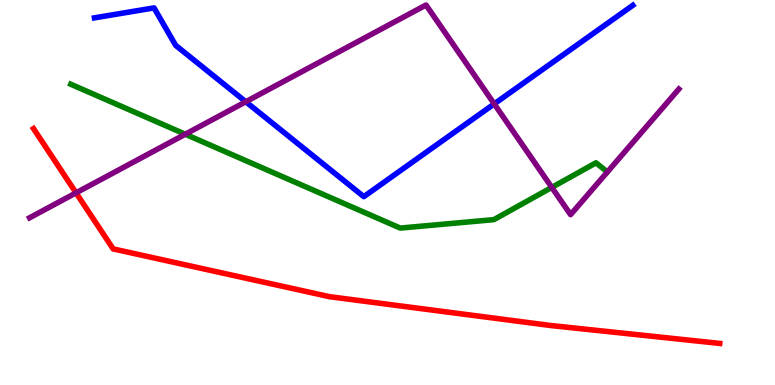[{'lines': ['blue', 'red'], 'intersections': []}, {'lines': ['green', 'red'], 'intersections': []}, {'lines': ['purple', 'red'], 'intersections': [{'x': 0.981, 'y': 4.99}]}, {'lines': ['blue', 'green'], 'intersections': []}, {'lines': ['blue', 'purple'], 'intersections': [{'x': 3.17, 'y': 7.36}, {'x': 6.38, 'y': 7.3}]}, {'lines': ['green', 'purple'], 'intersections': [{'x': 2.39, 'y': 6.51}, {'x': 7.12, 'y': 5.13}]}]